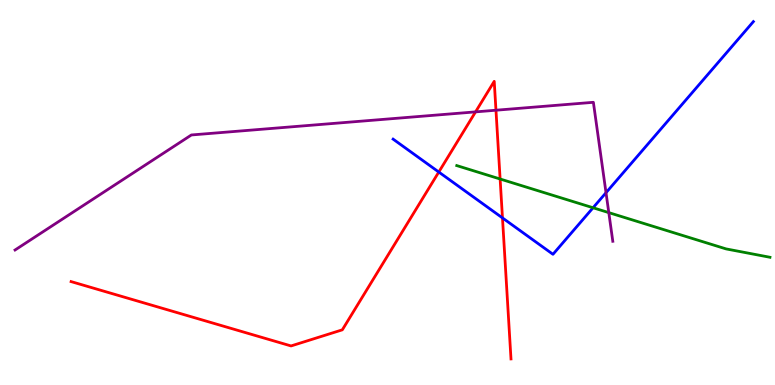[{'lines': ['blue', 'red'], 'intersections': [{'x': 5.66, 'y': 5.53}, {'x': 6.48, 'y': 4.34}]}, {'lines': ['green', 'red'], 'intersections': [{'x': 6.45, 'y': 5.35}]}, {'lines': ['purple', 'red'], 'intersections': [{'x': 6.14, 'y': 7.09}, {'x': 6.4, 'y': 7.14}]}, {'lines': ['blue', 'green'], 'intersections': [{'x': 7.65, 'y': 4.6}]}, {'lines': ['blue', 'purple'], 'intersections': [{'x': 7.82, 'y': 4.99}]}, {'lines': ['green', 'purple'], 'intersections': [{'x': 7.86, 'y': 4.48}]}]